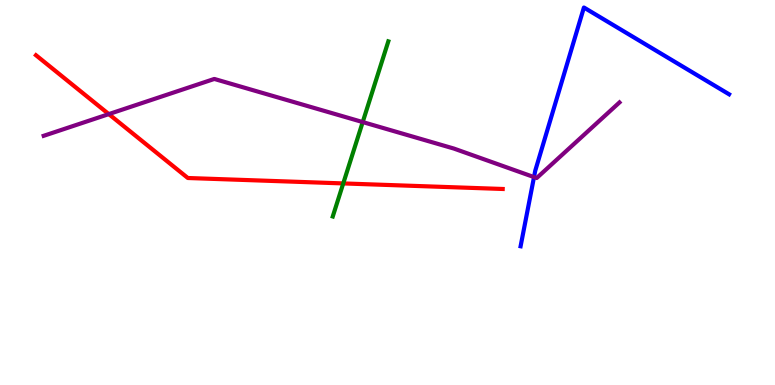[{'lines': ['blue', 'red'], 'intersections': []}, {'lines': ['green', 'red'], 'intersections': [{'x': 4.43, 'y': 5.24}]}, {'lines': ['purple', 'red'], 'intersections': [{'x': 1.4, 'y': 7.04}]}, {'lines': ['blue', 'green'], 'intersections': []}, {'lines': ['blue', 'purple'], 'intersections': [{'x': 6.89, 'y': 5.4}]}, {'lines': ['green', 'purple'], 'intersections': [{'x': 4.68, 'y': 6.83}]}]